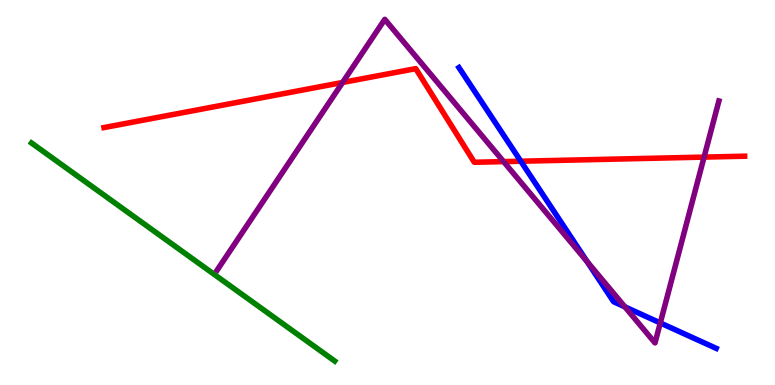[{'lines': ['blue', 'red'], 'intersections': [{'x': 6.72, 'y': 5.81}]}, {'lines': ['green', 'red'], 'intersections': []}, {'lines': ['purple', 'red'], 'intersections': [{'x': 4.42, 'y': 7.86}, {'x': 6.5, 'y': 5.8}, {'x': 9.08, 'y': 5.92}]}, {'lines': ['blue', 'green'], 'intersections': []}, {'lines': ['blue', 'purple'], 'intersections': [{'x': 7.58, 'y': 3.2}, {'x': 8.06, 'y': 2.03}, {'x': 8.52, 'y': 1.61}]}, {'lines': ['green', 'purple'], 'intersections': []}]